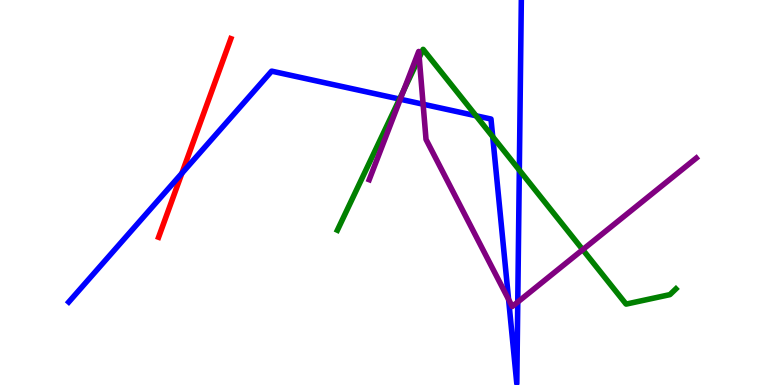[{'lines': ['blue', 'red'], 'intersections': [{'x': 2.35, 'y': 5.5}]}, {'lines': ['green', 'red'], 'intersections': []}, {'lines': ['purple', 'red'], 'intersections': []}, {'lines': ['blue', 'green'], 'intersections': [{'x': 5.16, 'y': 7.43}, {'x': 6.14, 'y': 6.99}, {'x': 6.36, 'y': 6.45}, {'x': 6.7, 'y': 5.58}]}, {'lines': ['blue', 'purple'], 'intersections': [{'x': 5.16, 'y': 7.42}, {'x': 5.46, 'y': 7.29}, {'x': 6.56, 'y': 2.22}, {'x': 6.68, 'y': 2.16}]}, {'lines': ['green', 'purple'], 'intersections': [{'x': 5.21, 'y': 7.66}, {'x': 5.41, 'y': 8.51}, {'x': 7.52, 'y': 3.52}]}]